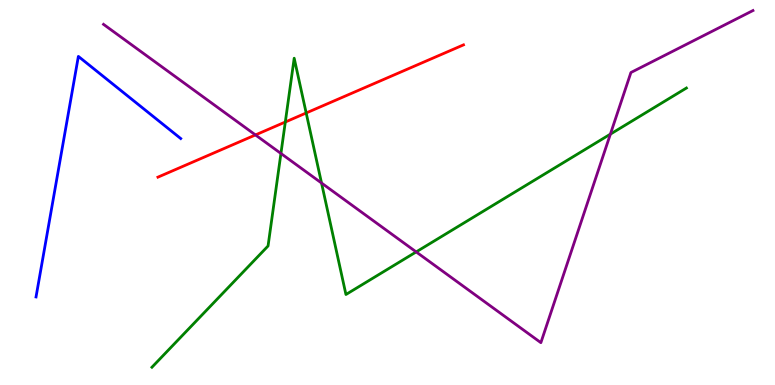[{'lines': ['blue', 'red'], 'intersections': []}, {'lines': ['green', 'red'], 'intersections': [{'x': 3.68, 'y': 6.83}, {'x': 3.95, 'y': 7.07}]}, {'lines': ['purple', 'red'], 'intersections': [{'x': 3.3, 'y': 6.5}]}, {'lines': ['blue', 'green'], 'intersections': []}, {'lines': ['blue', 'purple'], 'intersections': []}, {'lines': ['green', 'purple'], 'intersections': [{'x': 3.62, 'y': 6.01}, {'x': 4.15, 'y': 5.25}, {'x': 5.37, 'y': 3.46}, {'x': 7.88, 'y': 6.52}]}]